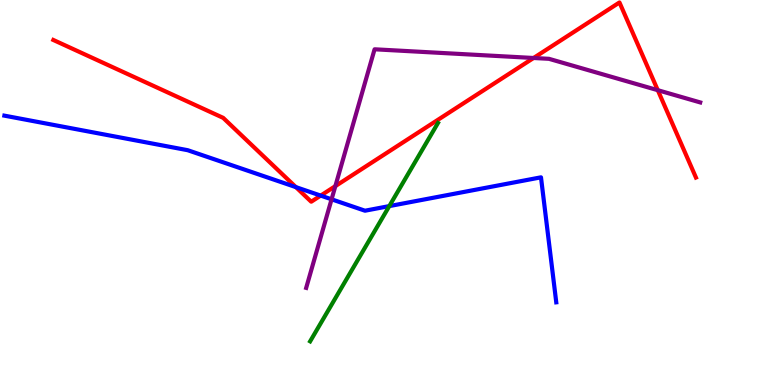[{'lines': ['blue', 'red'], 'intersections': [{'x': 3.82, 'y': 5.14}, {'x': 4.14, 'y': 4.92}]}, {'lines': ['green', 'red'], 'intersections': []}, {'lines': ['purple', 'red'], 'intersections': [{'x': 4.33, 'y': 5.17}, {'x': 6.88, 'y': 8.49}, {'x': 8.49, 'y': 7.66}]}, {'lines': ['blue', 'green'], 'intersections': [{'x': 5.02, 'y': 4.65}]}, {'lines': ['blue', 'purple'], 'intersections': [{'x': 4.28, 'y': 4.82}]}, {'lines': ['green', 'purple'], 'intersections': []}]